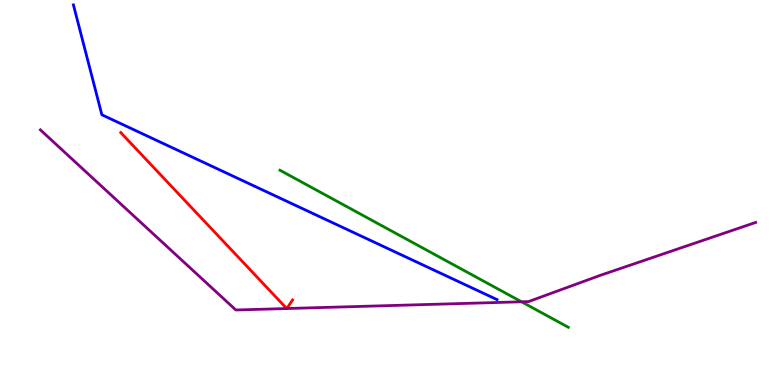[{'lines': ['blue', 'red'], 'intersections': []}, {'lines': ['green', 'red'], 'intersections': []}, {'lines': ['purple', 'red'], 'intersections': [{'x': 3.7, 'y': 1.99}, {'x': 3.7, 'y': 1.99}]}, {'lines': ['blue', 'green'], 'intersections': []}, {'lines': ['blue', 'purple'], 'intersections': []}, {'lines': ['green', 'purple'], 'intersections': [{'x': 6.73, 'y': 2.16}]}]